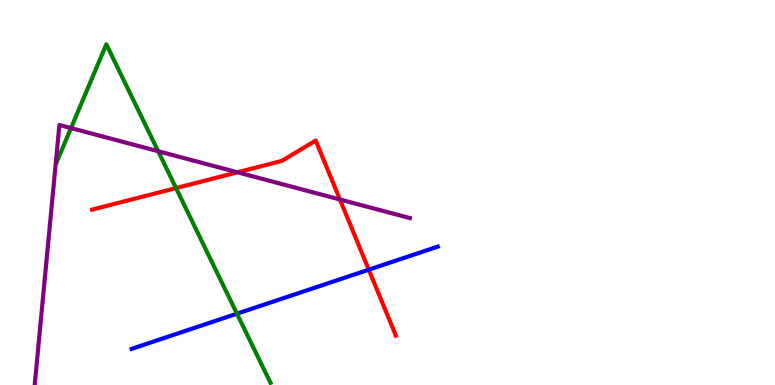[{'lines': ['blue', 'red'], 'intersections': [{'x': 4.76, 'y': 3.0}]}, {'lines': ['green', 'red'], 'intersections': [{'x': 2.27, 'y': 5.11}]}, {'lines': ['purple', 'red'], 'intersections': [{'x': 3.06, 'y': 5.52}, {'x': 4.39, 'y': 4.82}]}, {'lines': ['blue', 'green'], 'intersections': [{'x': 3.06, 'y': 1.85}]}, {'lines': ['blue', 'purple'], 'intersections': []}, {'lines': ['green', 'purple'], 'intersections': [{'x': 0.916, 'y': 6.67}, {'x': 2.04, 'y': 6.07}]}]